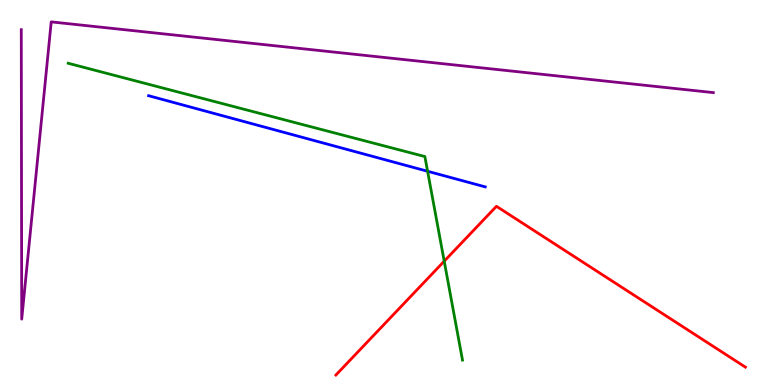[{'lines': ['blue', 'red'], 'intersections': []}, {'lines': ['green', 'red'], 'intersections': [{'x': 5.73, 'y': 3.22}]}, {'lines': ['purple', 'red'], 'intersections': []}, {'lines': ['blue', 'green'], 'intersections': [{'x': 5.52, 'y': 5.55}]}, {'lines': ['blue', 'purple'], 'intersections': []}, {'lines': ['green', 'purple'], 'intersections': []}]